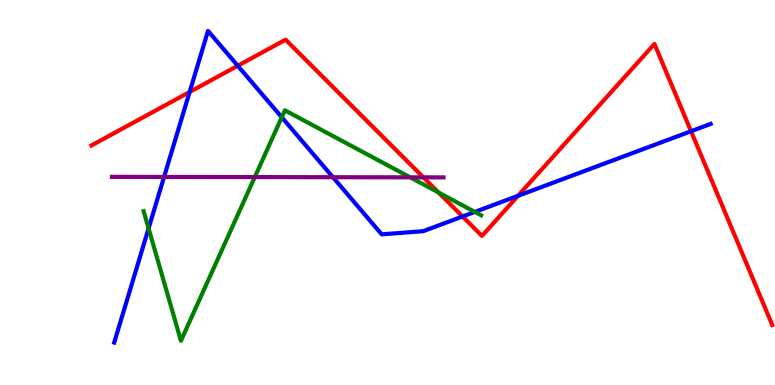[{'lines': ['blue', 'red'], 'intersections': [{'x': 2.45, 'y': 7.61}, {'x': 3.07, 'y': 8.29}, {'x': 5.97, 'y': 4.38}, {'x': 6.68, 'y': 4.91}, {'x': 8.92, 'y': 6.59}]}, {'lines': ['green', 'red'], 'intersections': [{'x': 5.66, 'y': 5.0}]}, {'lines': ['purple', 'red'], 'intersections': [{'x': 5.46, 'y': 5.39}]}, {'lines': ['blue', 'green'], 'intersections': [{'x': 1.92, 'y': 4.07}, {'x': 3.64, 'y': 6.95}, {'x': 6.13, 'y': 4.5}]}, {'lines': ['blue', 'purple'], 'intersections': [{'x': 2.12, 'y': 5.4}, {'x': 4.3, 'y': 5.4}]}, {'lines': ['green', 'purple'], 'intersections': [{'x': 3.29, 'y': 5.4}, {'x': 5.29, 'y': 5.39}]}]